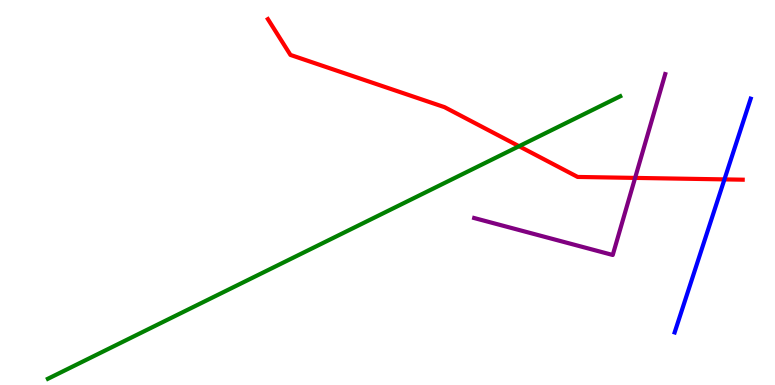[{'lines': ['blue', 'red'], 'intersections': [{'x': 9.35, 'y': 5.34}]}, {'lines': ['green', 'red'], 'intersections': [{'x': 6.7, 'y': 6.2}]}, {'lines': ['purple', 'red'], 'intersections': [{'x': 8.19, 'y': 5.38}]}, {'lines': ['blue', 'green'], 'intersections': []}, {'lines': ['blue', 'purple'], 'intersections': []}, {'lines': ['green', 'purple'], 'intersections': []}]